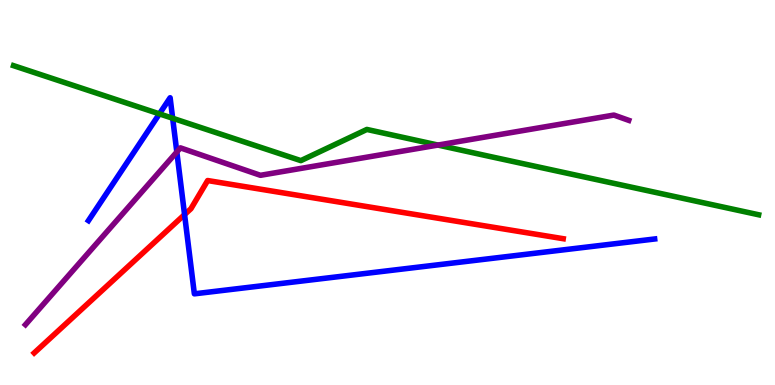[{'lines': ['blue', 'red'], 'intersections': [{'x': 2.38, 'y': 4.43}]}, {'lines': ['green', 'red'], 'intersections': []}, {'lines': ['purple', 'red'], 'intersections': []}, {'lines': ['blue', 'green'], 'intersections': [{'x': 2.06, 'y': 7.04}, {'x': 2.23, 'y': 6.93}]}, {'lines': ['blue', 'purple'], 'intersections': [{'x': 2.28, 'y': 6.05}]}, {'lines': ['green', 'purple'], 'intersections': [{'x': 5.65, 'y': 6.23}]}]